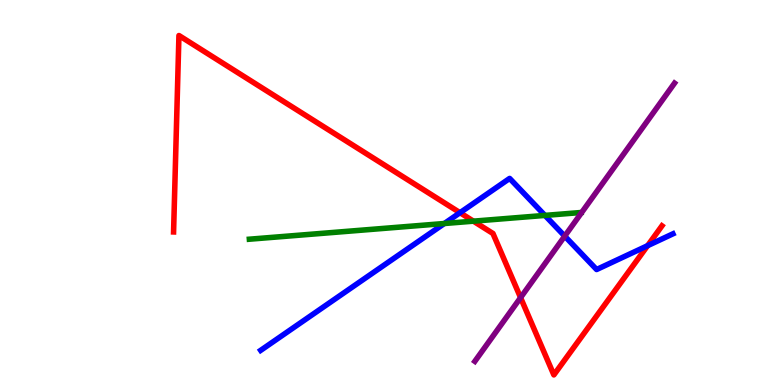[{'lines': ['blue', 'red'], 'intersections': [{'x': 5.94, 'y': 4.48}, {'x': 8.36, 'y': 3.62}]}, {'lines': ['green', 'red'], 'intersections': [{'x': 6.11, 'y': 4.26}]}, {'lines': ['purple', 'red'], 'intersections': [{'x': 6.72, 'y': 2.27}]}, {'lines': ['blue', 'green'], 'intersections': [{'x': 5.73, 'y': 4.19}, {'x': 7.03, 'y': 4.41}]}, {'lines': ['blue', 'purple'], 'intersections': [{'x': 7.29, 'y': 3.87}]}, {'lines': ['green', 'purple'], 'intersections': []}]